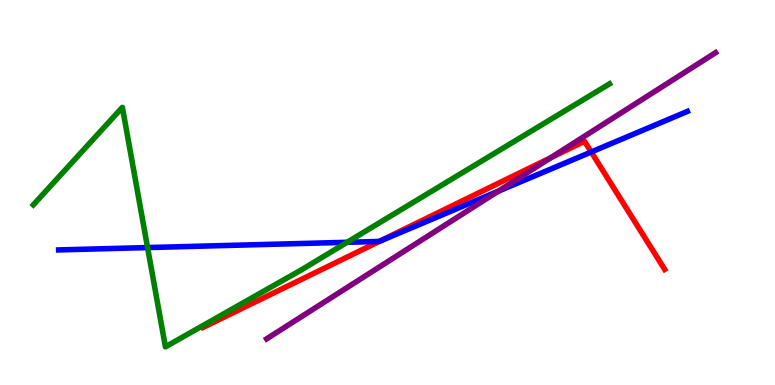[{'lines': ['blue', 'red'], 'intersections': [{'x': 4.89, 'y': 3.73}, {'x': 7.63, 'y': 6.05}]}, {'lines': ['green', 'red'], 'intersections': []}, {'lines': ['purple', 'red'], 'intersections': [{'x': 7.11, 'y': 5.91}]}, {'lines': ['blue', 'green'], 'intersections': [{'x': 1.9, 'y': 3.57}, {'x': 4.48, 'y': 3.71}]}, {'lines': ['blue', 'purple'], 'intersections': [{'x': 6.43, 'y': 5.03}]}, {'lines': ['green', 'purple'], 'intersections': []}]